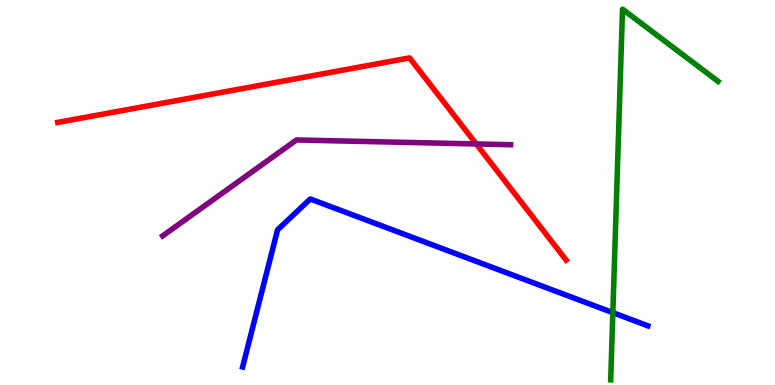[{'lines': ['blue', 'red'], 'intersections': []}, {'lines': ['green', 'red'], 'intersections': []}, {'lines': ['purple', 'red'], 'intersections': [{'x': 6.14, 'y': 6.26}]}, {'lines': ['blue', 'green'], 'intersections': [{'x': 7.91, 'y': 1.88}]}, {'lines': ['blue', 'purple'], 'intersections': []}, {'lines': ['green', 'purple'], 'intersections': []}]